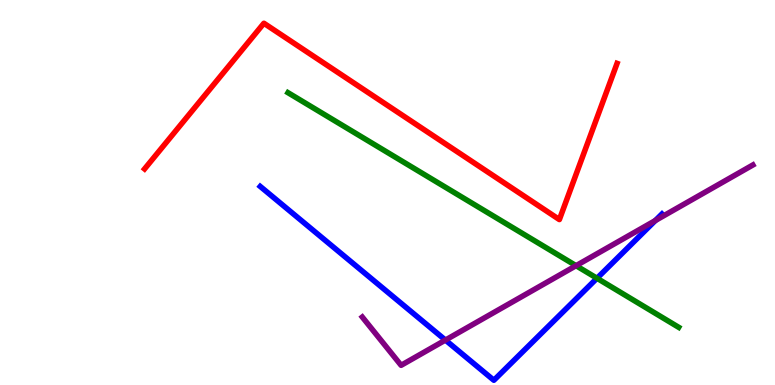[{'lines': ['blue', 'red'], 'intersections': []}, {'lines': ['green', 'red'], 'intersections': []}, {'lines': ['purple', 'red'], 'intersections': []}, {'lines': ['blue', 'green'], 'intersections': [{'x': 7.7, 'y': 2.77}]}, {'lines': ['blue', 'purple'], 'intersections': [{'x': 5.75, 'y': 1.17}, {'x': 8.46, 'y': 4.27}]}, {'lines': ['green', 'purple'], 'intersections': [{'x': 7.43, 'y': 3.1}]}]